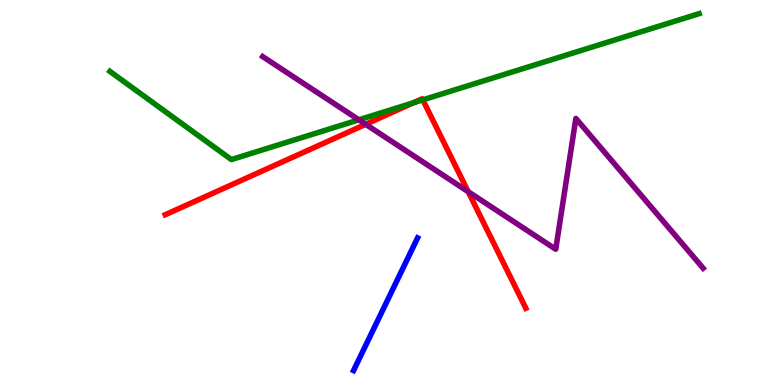[{'lines': ['blue', 'red'], 'intersections': []}, {'lines': ['green', 'red'], 'intersections': [{'x': 5.33, 'y': 7.33}, {'x': 5.46, 'y': 7.41}]}, {'lines': ['purple', 'red'], 'intersections': [{'x': 4.72, 'y': 6.77}, {'x': 6.04, 'y': 5.02}]}, {'lines': ['blue', 'green'], 'intersections': []}, {'lines': ['blue', 'purple'], 'intersections': []}, {'lines': ['green', 'purple'], 'intersections': [{'x': 4.63, 'y': 6.89}]}]